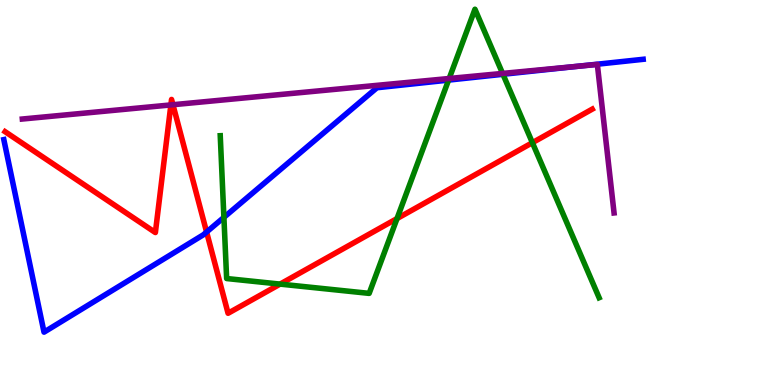[{'lines': ['blue', 'red'], 'intersections': [{'x': 2.67, 'y': 3.97}]}, {'lines': ['green', 'red'], 'intersections': [{'x': 3.61, 'y': 2.62}, {'x': 5.12, 'y': 4.32}, {'x': 6.87, 'y': 6.29}]}, {'lines': ['purple', 'red'], 'intersections': [{'x': 2.2, 'y': 7.27}, {'x': 2.23, 'y': 7.28}]}, {'lines': ['blue', 'green'], 'intersections': [{'x': 2.89, 'y': 4.35}, {'x': 5.79, 'y': 7.92}, {'x': 6.49, 'y': 8.07}]}, {'lines': ['blue', 'purple'], 'intersections': [{'x': 7.46, 'y': 8.28}]}, {'lines': ['green', 'purple'], 'intersections': [{'x': 5.8, 'y': 7.96}, {'x': 6.48, 'y': 8.09}]}]